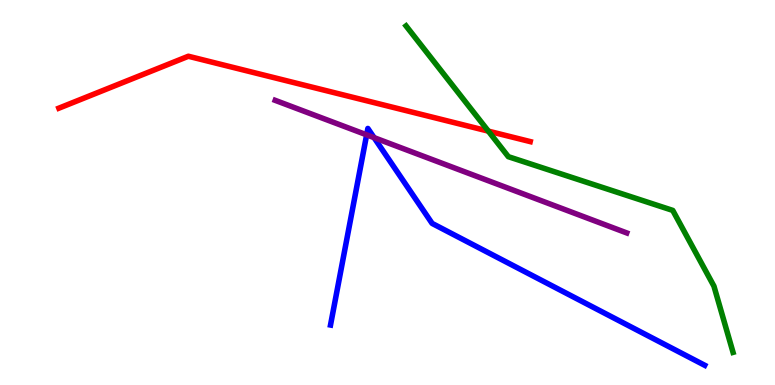[{'lines': ['blue', 'red'], 'intersections': []}, {'lines': ['green', 'red'], 'intersections': [{'x': 6.3, 'y': 6.59}]}, {'lines': ['purple', 'red'], 'intersections': []}, {'lines': ['blue', 'green'], 'intersections': []}, {'lines': ['blue', 'purple'], 'intersections': [{'x': 4.73, 'y': 6.5}, {'x': 4.83, 'y': 6.42}]}, {'lines': ['green', 'purple'], 'intersections': []}]